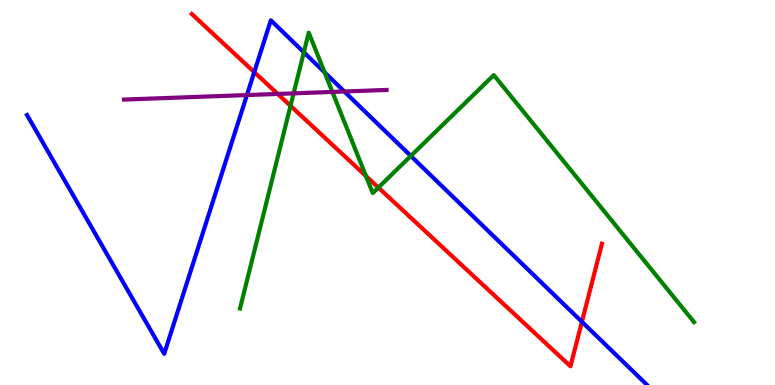[{'lines': ['blue', 'red'], 'intersections': [{'x': 3.28, 'y': 8.13}, {'x': 7.51, 'y': 1.64}]}, {'lines': ['green', 'red'], 'intersections': [{'x': 3.75, 'y': 7.25}, {'x': 4.72, 'y': 5.43}, {'x': 4.88, 'y': 5.13}]}, {'lines': ['purple', 'red'], 'intersections': [{'x': 3.58, 'y': 7.56}]}, {'lines': ['blue', 'green'], 'intersections': [{'x': 3.92, 'y': 8.64}, {'x': 4.19, 'y': 8.12}, {'x': 5.3, 'y': 5.95}]}, {'lines': ['blue', 'purple'], 'intersections': [{'x': 3.19, 'y': 7.53}, {'x': 4.44, 'y': 7.62}]}, {'lines': ['green', 'purple'], 'intersections': [{'x': 3.79, 'y': 7.58}, {'x': 4.29, 'y': 7.61}]}]